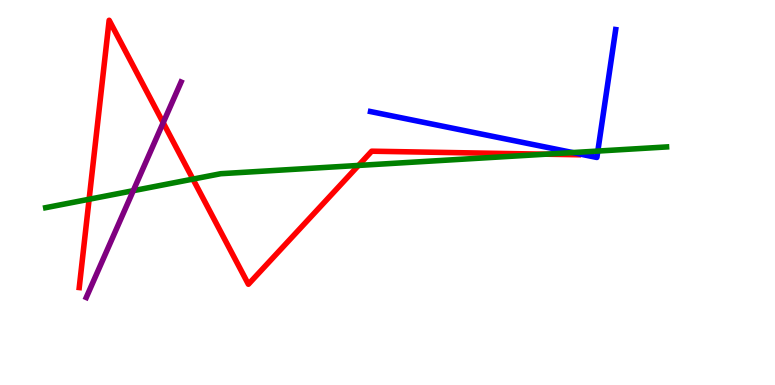[{'lines': ['blue', 'red'], 'intersections': []}, {'lines': ['green', 'red'], 'intersections': [{'x': 1.15, 'y': 4.82}, {'x': 2.49, 'y': 5.35}, {'x': 4.63, 'y': 5.7}, {'x': 7.04, 'y': 5.99}]}, {'lines': ['purple', 'red'], 'intersections': [{'x': 2.11, 'y': 6.81}]}, {'lines': ['blue', 'green'], 'intersections': [{'x': 7.39, 'y': 6.04}, {'x': 7.71, 'y': 6.08}]}, {'lines': ['blue', 'purple'], 'intersections': []}, {'lines': ['green', 'purple'], 'intersections': [{'x': 1.72, 'y': 5.05}]}]